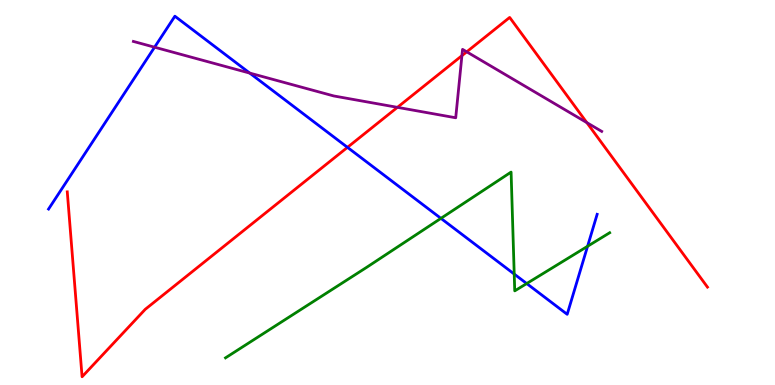[{'lines': ['blue', 'red'], 'intersections': [{'x': 4.48, 'y': 6.17}]}, {'lines': ['green', 'red'], 'intersections': []}, {'lines': ['purple', 'red'], 'intersections': [{'x': 5.13, 'y': 7.21}, {'x': 5.96, 'y': 8.55}, {'x': 6.02, 'y': 8.65}, {'x': 7.57, 'y': 6.82}]}, {'lines': ['blue', 'green'], 'intersections': [{'x': 5.69, 'y': 4.33}, {'x': 6.64, 'y': 2.88}, {'x': 6.8, 'y': 2.64}, {'x': 7.58, 'y': 3.6}]}, {'lines': ['blue', 'purple'], 'intersections': [{'x': 1.99, 'y': 8.77}, {'x': 3.22, 'y': 8.1}]}, {'lines': ['green', 'purple'], 'intersections': []}]